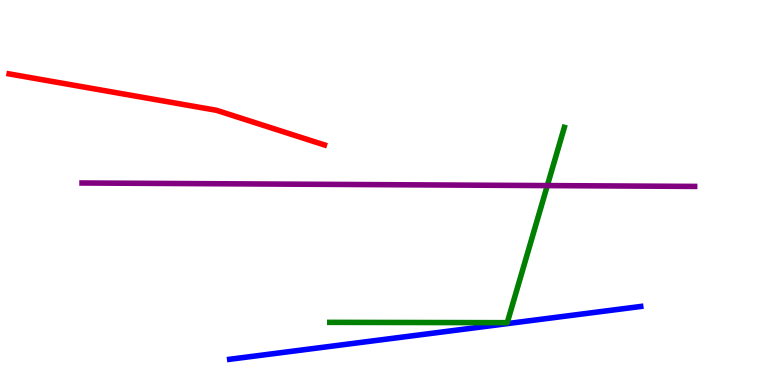[{'lines': ['blue', 'red'], 'intersections': []}, {'lines': ['green', 'red'], 'intersections': []}, {'lines': ['purple', 'red'], 'intersections': []}, {'lines': ['blue', 'green'], 'intersections': []}, {'lines': ['blue', 'purple'], 'intersections': []}, {'lines': ['green', 'purple'], 'intersections': [{'x': 7.06, 'y': 5.18}]}]